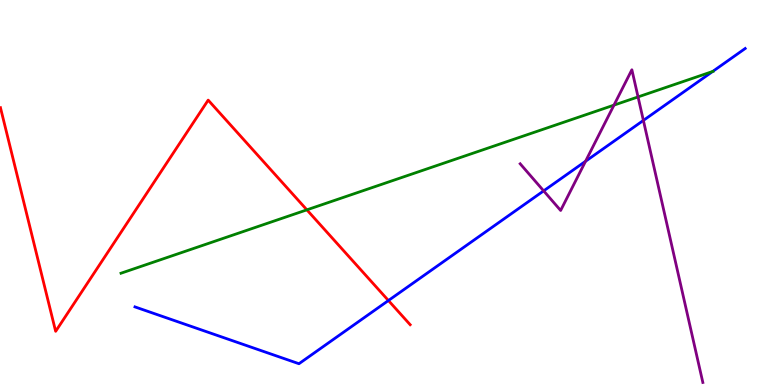[{'lines': ['blue', 'red'], 'intersections': [{'x': 5.01, 'y': 2.19}]}, {'lines': ['green', 'red'], 'intersections': [{'x': 3.96, 'y': 4.55}]}, {'lines': ['purple', 'red'], 'intersections': []}, {'lines': ['blue', 'green'], 'intersections': [{'x': 9.2, 'y': 8.14}]}, {'lines': ['blue', 'purple'], 'intersections': [{'x': 7.01, 'y': 5.04}, {'x': 7.56, 'y': 5.81}, {'x': 8.3, 'y': 6.87}]}, {'lines': ['green', 'purple'], 'intersections': [{'x': 7.92, 'y': 7.27}, {'x': 8.23, 'y': 7.48}]}]